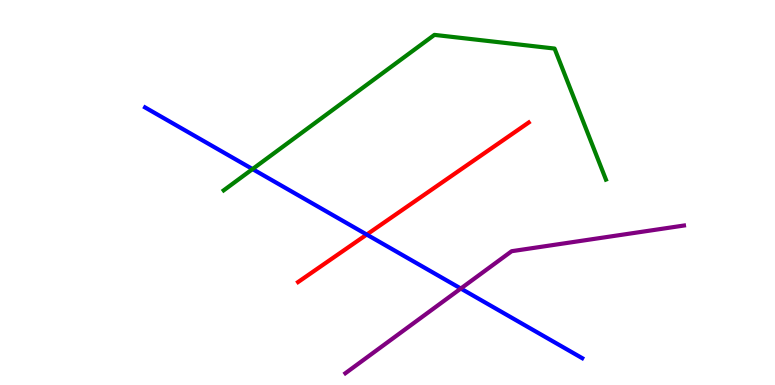[{'lines': ['blue', 'red'], 'intersections': [{'x': 4.73, 'y': 3.91}]}, {'lines': ['green', 'red'], 'intersections': []}, {'lines': ['purple', 'red'], 'intersections': []}, {'lines': ['blue', 'green'], 'intersections': [{'x': 3.26, 'y': 5.61}]}, {'lines': ['blue', 'purple'], 'intersections': [{'x': 5.95, 'y': 2.51}]}, {'lines': ['green', 'purple'], 'intersections': []}]